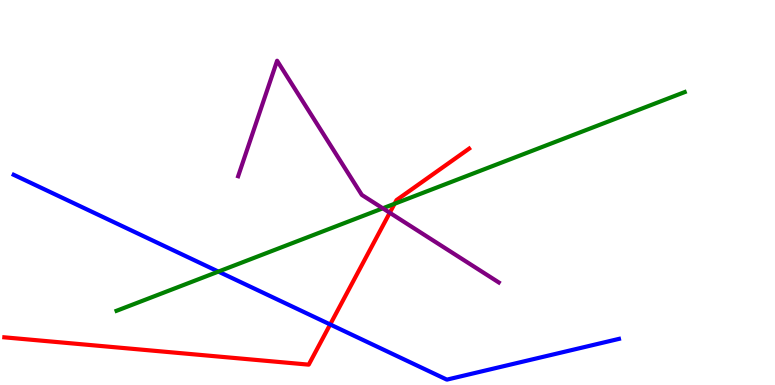[{'lines': ['blue', 'red'], 'intersections': [{'x': 4.26, 'y': 1.57}]}, {'lines': ['green', 'red'], 'intersections': [{'x': 5.09, 'y': 4.71}]}, {'lines': ['purple', 'red'], 'intersections': [{'x': 5.03, 'y': 4.47}]}, {'lines': ['blue', 'green'], 'intersections': [{'x': 2.82, 'y': 2.95}]}, {'lines': ['blue', 'purple'], 'intersections': []}, {'lines': ['green', 'purple'], 'intersections': [{'x': 4.94, 'y': 4.59}]}]